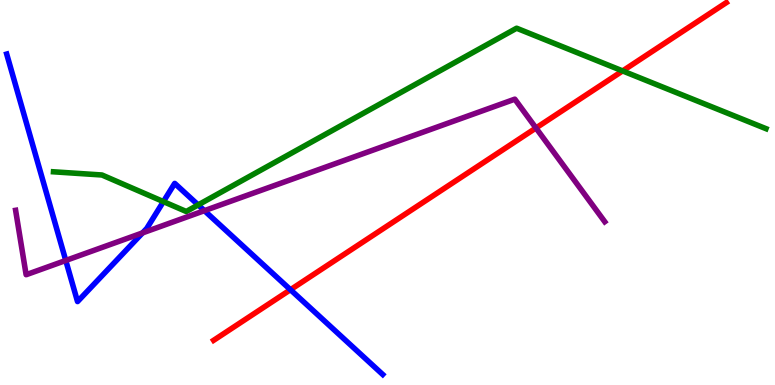[{'lines': ['blue', 'red'], 'intersections': [{'x': 3.75, 'y': 2.47}]}, {'lines': ['green', 'red'], 'intersections': [{'x': 8.03, 'y': 8.16}]}, {'lines': ['purple', 'red'], 'intersections': [{'x': 6.92, 'y': 6.68}]}, {'lines': ['blue', 'green'], 'intersections': [{'x': 2.11, 'y': 4.76}, {'x': 2.56, 'y': 4.68}]}, {'lines': ['blue', 'purple'], 'intersections': [{'x': 0.849, 'y': 3.23}, {'x': 1.84, 'y': 3.95}, {'x': 2.64, 'y': 4.53}]}, {'lines': ['green', 'purple'], 'intersections': []}]